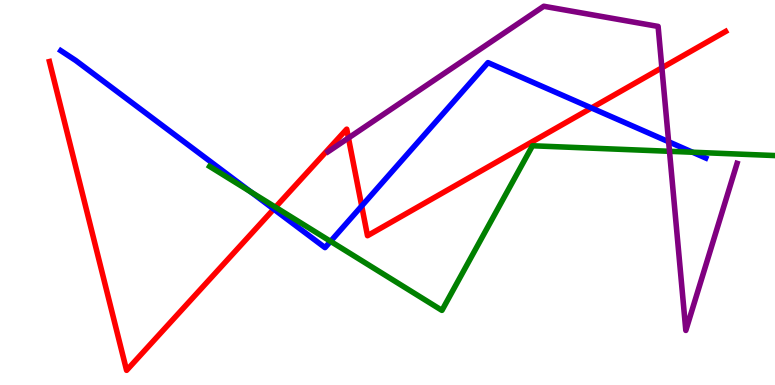[{'lines': ['blue', 'red'], 'intersections': [{'x': 3.53, 'y': 4.57}, {'x': 4.67, 'y': 4.65}, {'x': 7.63, 'y': 7.2}]}, {'lines': ['green', 'red'], 'intersections': [{'x': 3.55, 'y': 4.62}]}, {'lines': ['purple', 'red'], 'intersections': [{'x': 4.5, 'y': 6.42}, {'x': 8.54, 'y': 8.24}]}, {'lines': ['blue', 'green'], 'intersections': [{'x': 3.24, 'y': 5.01}, {'x': 4.27, 'y': 3.73}, {'x': 8.94, 'y': 6.05}]}, {'lines': ['blue', 'purple'], 'intersections': [{'x': 8.63, 'y': 6.32}]}, {'lines': ['green', 'purple'], 'intersections': [{'x': 8.64, 'y': 6.07}]}]